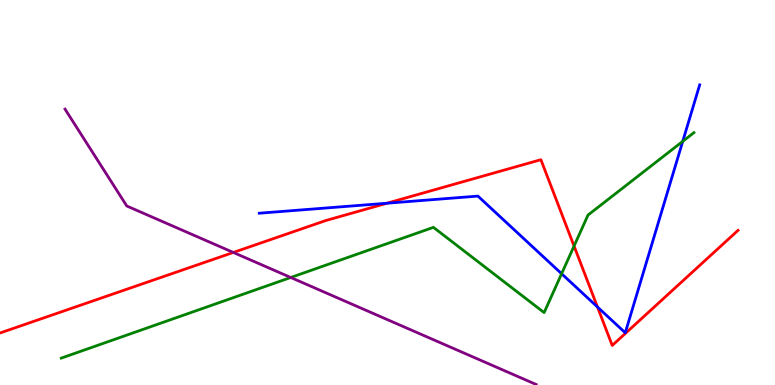[{'lines': ['blue', 'red'], 'intersections': [{'x': 4.99, 'y': 4.72}, {'x': 7.71, 'y': 2.03}]}, {'lines': ['green', 'red'], 'intersections': [{'x': 7.41, 'y': 3.61}]}, {'lines': ['purple', 'red'], 'intersections': [{'x': 3.01, 'y': 3.44}]}, {'lines': ['blue', 'green'], 'intersections': [{'x': 7.25, 'y': 2.89}, {'x': 8.81, 'y': 6.33}]}, {'lines': ['blue', 'purple'], 'intersections': []}, {'lines': ['green', 'purple'], 'intersections': [{'x': 3.75, 'y': 2.79}]}]